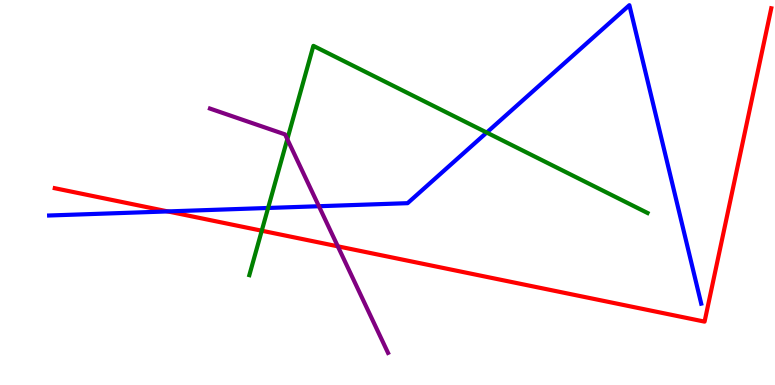[{'lines': ['blue', 'red'], 'intersections': [{'x': 2.17, 'y': 4.51}]}, {'lines': ['green', 'red'], 'intersections': [{'x': 3.38, 'y': 4.01}]}, {'lines': ['purple', 'red'], 'intersections': [{'x': 4.36, 'y': 3.6}]}, {'lines': ['blue', 'green'], 'intersections': [{'x': 3.46, 'y': 4.6}, {'x': 6.28, 'y': 6.56}]}, {'lines': ['blue', 'purple'], 'intersections': [{'x': 4.12, 'y': 4.64}]}, {'lines': ['green', 'purple'], 'intersections': [{'x': 3.71, 'y': 6.39}]}]